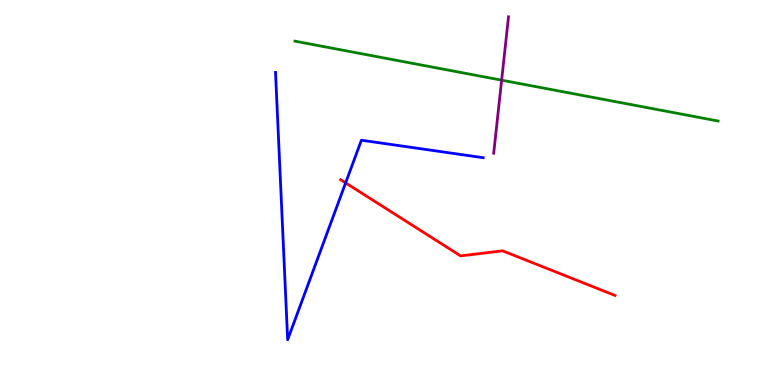[{'lines': ['blue', 'red'], 'intersections': [{'x': 4.46, 'y': 5.25}]}, {'lines': ['green', 'red'], 'intersections': []}, {'lines': ['purple', 'red'], 'intersections': []}, {'lines': ['blue', 'green'], 'intersections': []}, {'lines': ['blue', 'purple'], 'intersections': []}, {'lines': ['green', 'purple'], 'intersections': [{'x': 6.47, 'y': 7.92}]}]